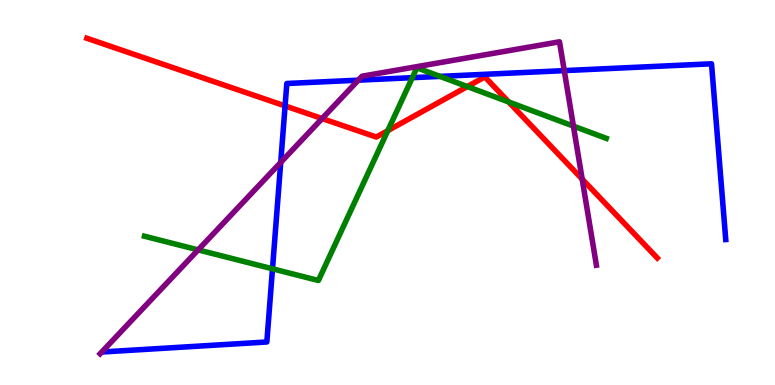[{'lines': ['blue', 'red'], 'intersections': [{'x': 3.68, 'y': 7.25}]}, {'lines': ['green', 'red'], 'intersections': [{'x': 5.0, 'y': 6.61}, {'x': 6.03, 'y': 7.75}, {'x': 6.56, 'y': 7.35}]}, {'lines': ['purple', 'red'], 'intersections': [{'x': 4.16, 'y': 6.92}, {'x': 7.51, 'y': 5.35}]}, {'lines': ['blue', 'green'], 'intersections': [{'x': 3.52, 'y': 3.02}, {'x': 5.32, 'y': 7.98}, {'x': 5.68, 'y': 8.02}]}, {'lines': ['blue', 'purple'], 'intersections': [{'x': 3.62, 'y': 5.78}, {'x': 4.62, 'y': 7.92}, {'x': 7.28, 'y': 8.17}]}, {'lines': ['green', 'purple'], 'intersections': [{'x': 2.56, 'y': 3.51}, {'x': 7.4, 'y': 6.72}]}]